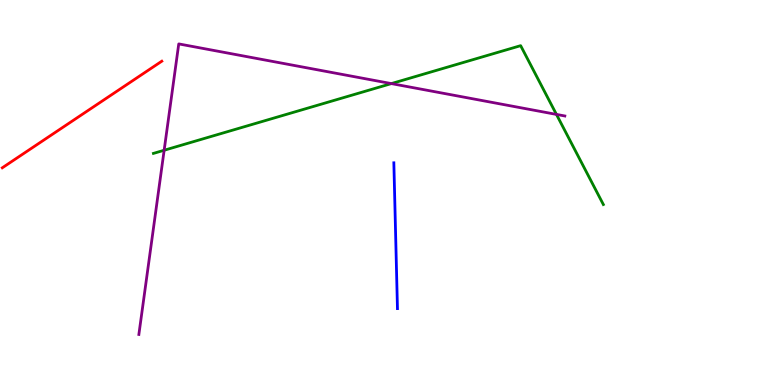[{'lines': ['blue', 'red'], 'intersections': []}, {'lines': ['green', 'red'], 'intersections': []}, {'lines': ['purple', 'red'], 'intersections': []}, {'lines': ['blue', 'green'], 'intersections': []}, {'lines': ['blue', 'purple'], 'intersections': []}, {'lines': ['green', 'purple'], 'intersections': [{'x': 2.12, 'y': 6.1}, {'x': 5.05, 'y': 7.83}, {'x': 7.18, 'y': 7.03}]}]